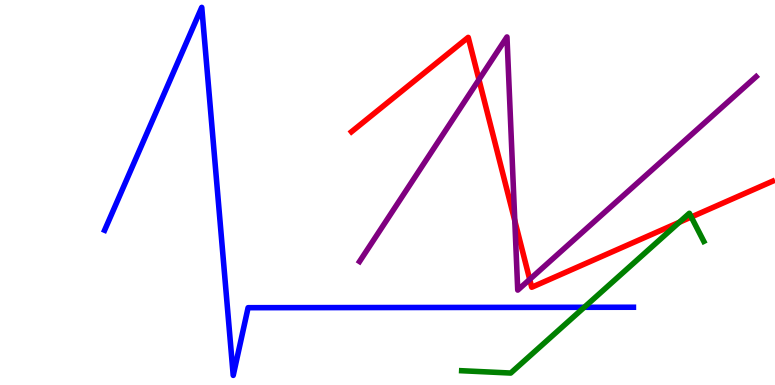[{'lines': ['blue', 'red'], 'intersections': []}, {'lines': ['green', 'red'], 'intersections': [{'x': 8.77, 'y': 4.23}, {'x': 8.92, 'y': 4.36}]}, {'lines': ['purple', 'red'], 'intersections': [{'x': 6.18, 'y': 7.93}, {'x': 6.64, 'y': 4.27}, {'x': 6.83, 'y': 2.74}]}, {'lines': ['blue', 'green'], 'intersections': [{'x': 7.54, 'y': 2.02}]}, {'lines': ['blue', 'purple'], 'intersections': []}, {'lines': ['green', 'purple'], 'intersections': []}]